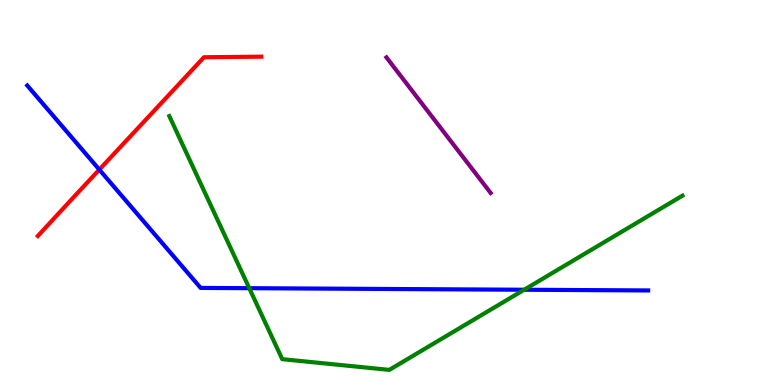[{'lines': ['blue', 'red'], 'intersections': [{'x': 1.28, 'y': 5.59}]}, {'lines': ['green', 'red'], 'intersections': []}, {'lines': ['purple', 'red'], 'intersections': []}, {'lines': ['blue', 'green'], 'intersections': [{'x': 3.22, 'y': 2.51}, {'x': 6.76, 'y': 2.47}]}, {'lines': ['blue', 'purple'], 'intersections': []}, {'lines': ['green', 'purple'], 'intersections': []}]